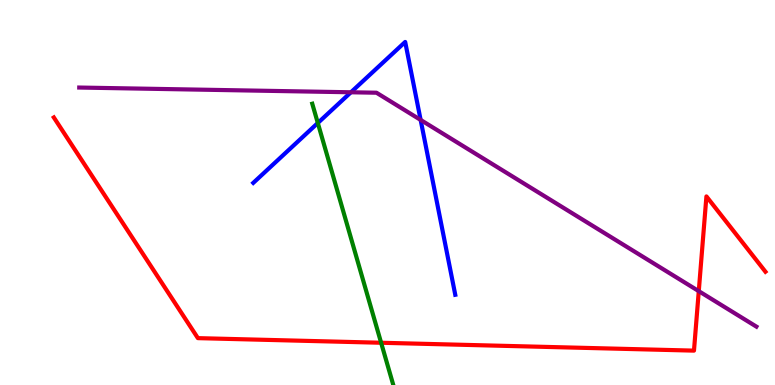[{'lines': ['blue', 'red'], 'intersections': []}, {'lines': ['green', 'red'], 'intersections': [{'x': 4.92, 'y': 1.1}]}, {'lines': ['purple', 'red'], 'intersections': [{'x': 9.02, 'y': 2.44}]}, {'lines': ['blue', 'green'], 'intersections': [{'x': 4.1, 'y': 6.81}]}, {'lines': ['blue', 'purple'], 'intersections': [{'x': 4.53, 'y': 7.6}, {'x': 5.43, 'y': 6.89}]}, {'lines': ['green', 'purple'], 'intersections': []}]